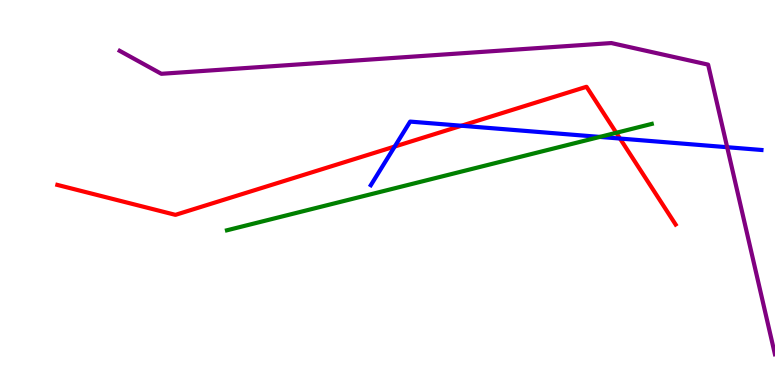[{'lines': ['blue', 'red'], 'intersections': [{'x': 5.09, 'y': 6.19}, {'x': 5.95, 'y': 6.73}, {'x': 8.0, 'y': 6.4}]}, {'lines': ['green', 'red'], 'intersections': [{'x': 7.95, 'y': 6.55}]}, {'lines': ['purple', 'red'], 'intersections': []}, {'lines': ['blue', 'green'], 'intersections': [{'x': 7.74, 'y': 6.44}]}, {'lines': ['blue', 'purple'], 'intersections': [{'x': 9.38, 'y': 6.18}]}, {'lines': ['green', 'purple'], 'intersections': []}]